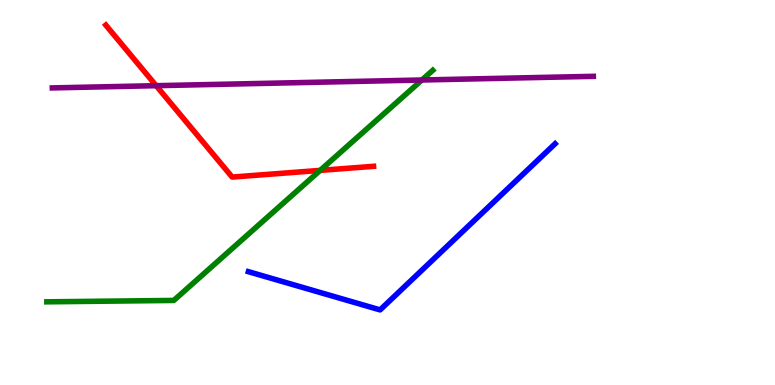[{'lines': ['blue', 'red'], 'intersections': []}, {'lines': ['green', 'red'], 'intersections': [{'x': 4.13, 'y': 5.57}]}, {'lines': ['purple', 'red'], 'intersections': [{'x': 2.02, 'y': 7.77}]}, {'lines': ['blue', 'green'], 'intersections': []}, {'lines': ['blue', 'purple'], 'intersections': []}, {'lines': ['green', 'purple'], 'intersections': [{'x': 5.44, 'y': 7.92}]}]